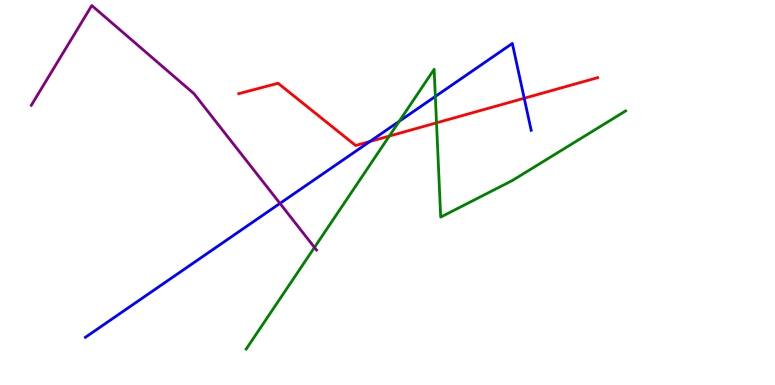[{'lines': ['blue', 'red'], 'intersections': [{'x': 4.77, 'y': 6.32}, {'x': 6.76, 'y': 7.45}]}, {'lines': ['green', 'red'], 'intersections': [{'x': 5.02, 'y': 6.47}, {'x': 5.63, 'y': 6.81}]}, {'lines': ['purple', 'red'], 'intersections': []}, {'lines': ['blue', 'green'], 'intersections': [{'x': 5.15, 'y': 6.85}, {'x': 5.62, 'y': 7.49}]}, {'lines': ['blue', 'purple'], 'intersections': [{'x': 3.61, 'y': 4.72}]}, {'lines': ['green', 'purple'], 'intersections': [{'x': 4.06, 'y': 3.57}]}]